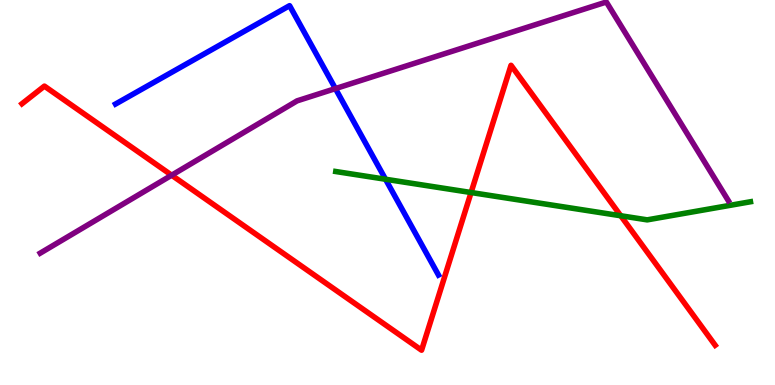[{'lines': ['blue', 'red'], 'intersections': []}, {'lines': ['green', 'red'], 'intersections': [{'x': 6.08, 'y': 5.0}, {'x': 8.01, 'y': 4.4}]}, {'lines': ['purple', 'red'], 'intersections': [{'x': 2.21, 'y': 5.45}]}, {'lines': ['blue', 'green'], 'intersections': [{'x': 4.97, 'y': 5.34}]}, {'lines': ['blue', 'purple'], 'intersections': [{'x': 4.33, 'y': 7.7}]}, {'lines': ['green', 'purple'], 'intersections': []}]